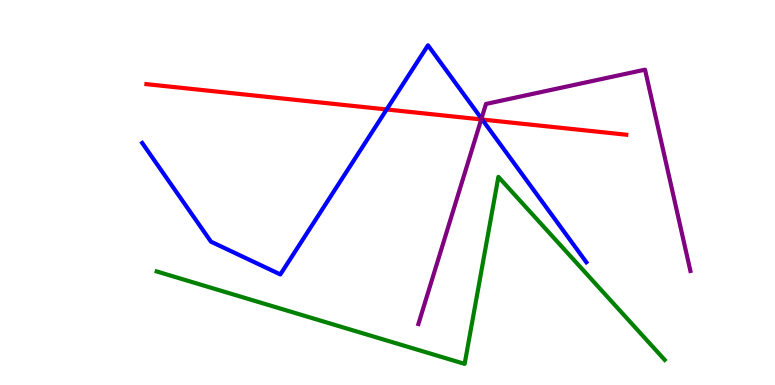[{'lines': ['blue', 'red'], 'intersections': [{'x': 4.99, 'y': 7.16}, {'x': 6.22, 'y': 6.9}]}, {'lines': ['green', 'red'], 'intersections': []}, {'lines': ['purple', 'red'], 'intersections': [{'x': 6.21, 'y': 6.9}]}, {'lines': ['blue', 'green'], 'intersections': []}, {'lines': ['blue', 'purple'], 'intersections': [{'x': 6.21, 'y': 6.92}]}, {'lines': ['green', 'purple'], 'intersections': []}]